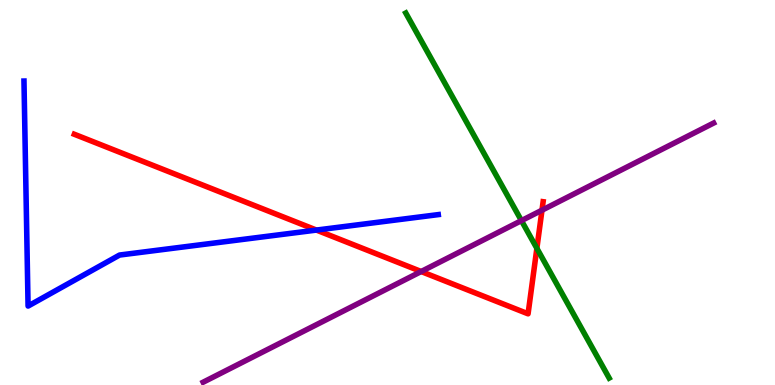[{'lines': ['blue', 'red'], 'intersections': [{'x': 4.08, 'y': 4.02}]}, {'lines': ['green', 'red'], 'intersections': [{'x': 6.93, 'y': 3.55}]}, {'lines': ['purple', 'red'], 'intersections': [{'x': 5.43, 'y': 2.95}, {'x': 6.99, 'y': 4.54}]}, {'lines': ['blue', 'green'], 'intersections': []}, {'lines': ['blue', 'purple'], 'intersections': []}, {'lines': ['green', 'purple'], 'intersections': [{'x': 6.73, 'y': 4.27}]}]